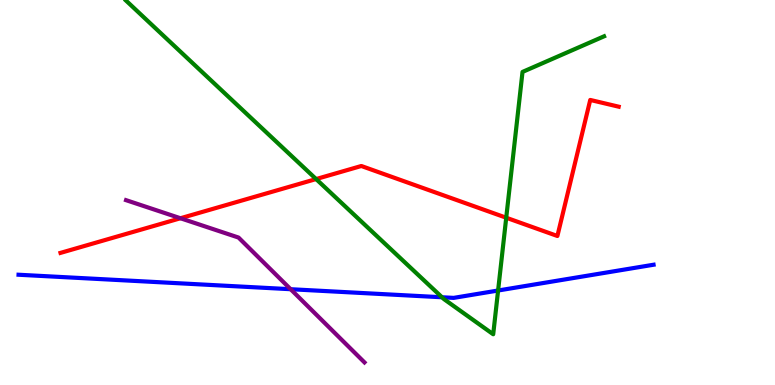[{'lines': ['blue', 'red'], 'intersections': []}, {'lines': ['green', 'red'], 'intersections': [{'x': 4.08, 'y': 5.35}, {'x': 6.53, 'y': 4.34}]}, {'lines': ['purple', 'red'], 'intersections': [{'x': 2.33, 'y': 4.33}]}, {'lines': ['blue', 'green'], 'intersections': [{'x': 5.7, 'y': 2.28}, {'x': 6.43, 'y': 2.45}]}, {'lines': ['blue', 'purple'], 'intersections': [{'x': 3.75, 'y': 2.49}]}, {'lines': ['green', 'purple'], 'intersections': []}]